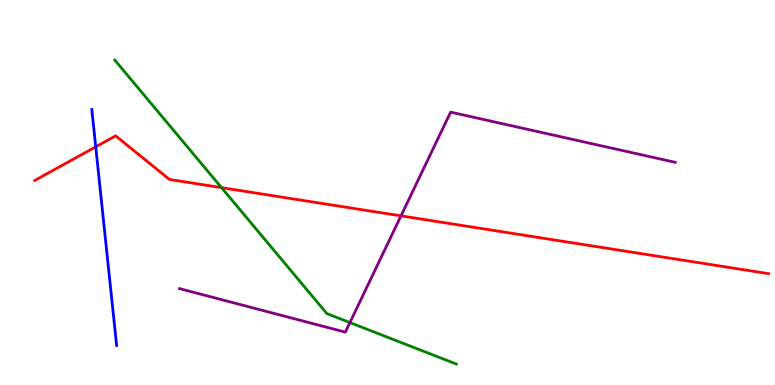[{'lines': ['blue', 'red'], 'intersections': [{'x': 1.24, 'y': 6.19}]}, {'lines': ['green', 'red'], 'intersections': [{'x': 2.86, 'y': 5.13}]}, {'lines': ['purple', 'red'], 'intersections': [{'x': 5.17, 'y': 4.39}]}, {'lines': ['blue', 'green'], 'intersections': []}, {'lines': ['blue', 'purple'], 'intersections': []}, {'lines': ['green', 'purple'], 'intersections': [{'x': 4.52, 'y': 1.62}]}]